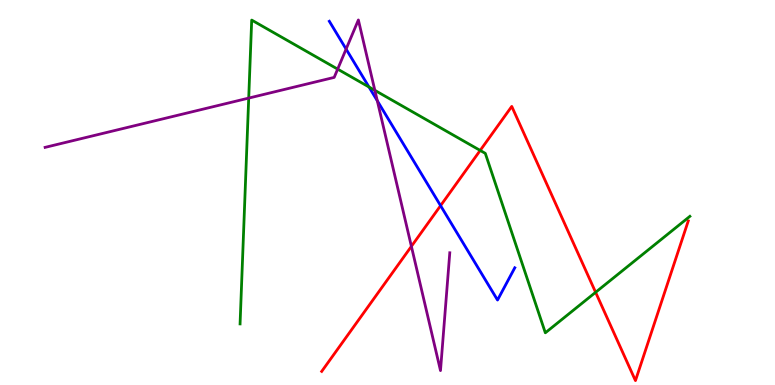[{'lines': ['blue', 'red'], 'intersections': [{'x': 5.68, 'y': 4.66}]}, {'lines': ['green', 'red'], 'intersections': [{'x': 6.2, 'y': 6.09}, {'x': 7.69, 'y': 2.41}]}, {'lines': ['purple', 'red'], 'intersections': [{'x': 5.31, 'y': 3.6}]}, {'lines': ['blue', 'green'], 'intersections': [{'x': 4.76, 'y': 7.74}]}, {'lines': ['blue', 'purple'], 'intersections': [{'x': 4.47, 'y': 8.73}, {'x': 4.87, 'y': 7.38}]}, {'lines': ['green', 'purple'], 'intersections': [{'x': 3.21, 'y': 7.45}, {'x': 4.36, 'y': 8.2}, {'x': 4.84, 'y': 7.65}]}]